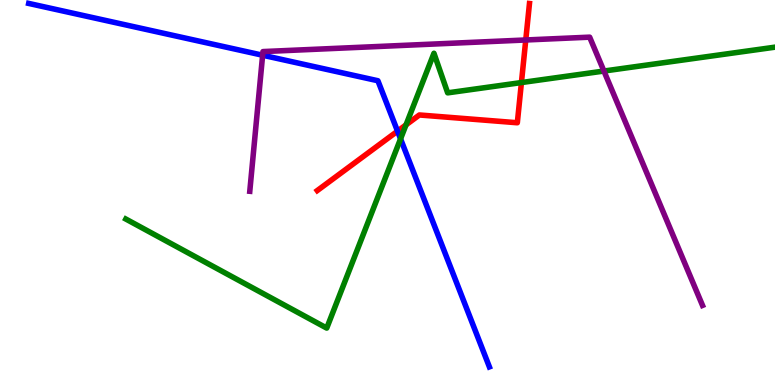[{'lines': ['blue', 'red'], 'intersections': [{'x': 5.13, 'y': 6.59}]}, {'lines': ['green', 'red'], 'intersections': [{'x': 5.24, 'y': 6.76}, {'x': 6.73, 'y': 7.86}]}, {'lines': ['purple', 'red'], 'intersections': [{'x': 6.78, 'y': 8.96}]}, {'lines': ['blue', 'green'], 'intersections': [{'x': 5.17, 'y': 6.39}]}, {'lines': ['blue', 'purple'], 'intersections': [{'x': 3.39, 'y': 8.57}]}, {'lines': ['green', 'purple'], 'intersections': [{'x': 7.79, 'y': 8.15}]}]